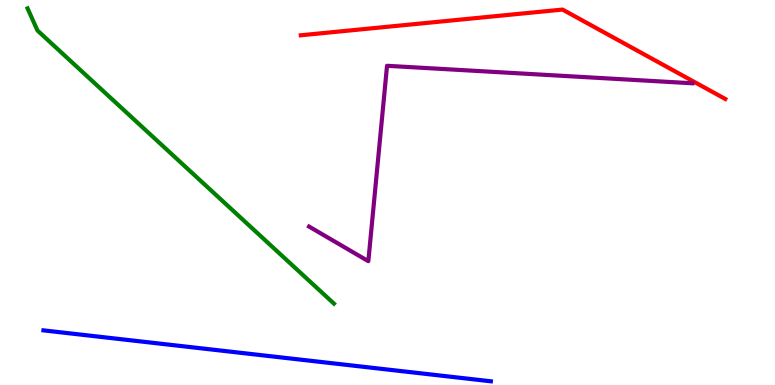[{'lines': ['blue', 'red'], 'intersections': []}, {'lines': ['green', 'red'], 'intersections': []}, {'lines': ['purple', 'red'], 'intersections': []}, {'lines': ['blue', 'green'], 'intersections': []}, {'lines': ['blue', 'purple'], 'intersections': []}, {'lines': ['green', 'purple'], 'intersections': []}]